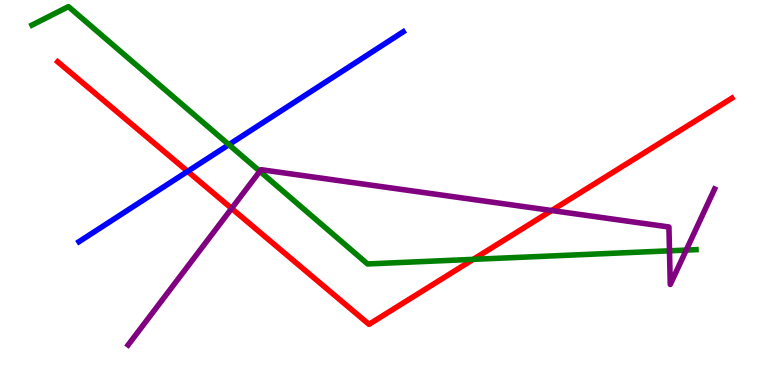[{'lines': ['blue', 'red'], 'intersections': [{'x': 2.42, 'y': 5.55}]}, {'lines': ['green', 'red'], 'intersections': [{'x': 6.11, 'y': 3.26}]}, {'lines': ['purple', 'red'], 'intersections': [{'x': 2.99, 'y': 4.59}, {'x': 7.12, 'y': 4.53}]}, {'lines': ['blue', 'green'], 'intersections': [{'x': 2.95, 'y': 6.24}]}, {'lines': ['blue', 'purple'], 'intersections': []}, {'lines': ['green', 'purple'], 'intersections': [{'x': 3.35, 'y': 5.55}, {'x': 8.64, 'y': 3.49}, {'x': 8.85, 'y': 3.5}]}]